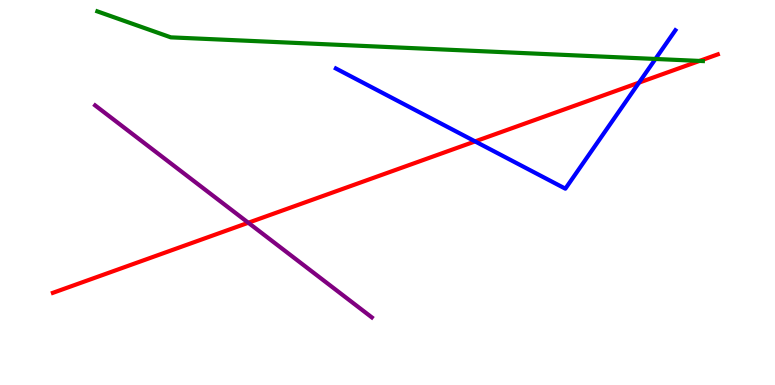[{'lines': ['blue', 'red'], 'intersections': [{'x': 6.13, 'y': 6.33}, {'x': 8.25, 'y': 7.85}]}, {'lines': ['green', 'red'], 'intersections': [{'x': 9.03, 'y': 8.42}]}, {'lines': ['purple', 'red'], 'intersections': [{'x': 3.2, 'y': 4.21}]}, {'lines': ['blue', 'green'], 'intersections': [{'x': 8.46, 'y': 8.47}]}, {'lines': ['blue', 'purple'], 'intersections': []}, {'lines': ['green', 'purple'], 'intersections': []}]